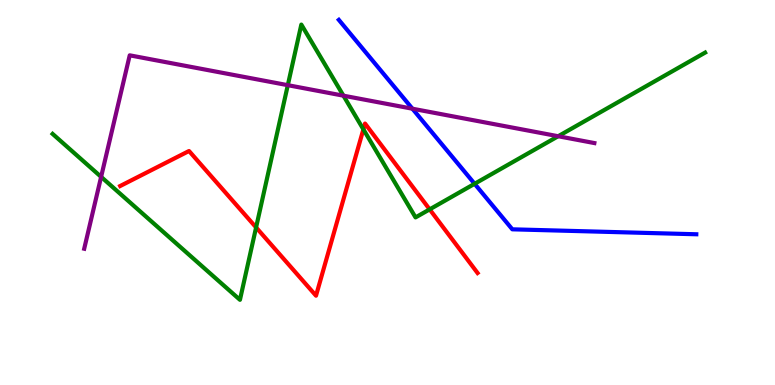[{'lines': ['blue', 'red'], 'intersections': []}, {'lines': ['green', 'red'], 'intersections': [{'x': 3.3, 'y': 4.09}, {'x': 4.69, 'y': 6.64}, {'x': 5.54, 'y': 4.56}]}, {'lines': ['purple', 'red'], 'intersections': []}, {'lines': ['blue', 'green'], 'intersections': [{'x': 6.12, 'y': 5.23}]}, {'lines': ['blue', 'purple'], 'intersections': [{'x': 5.32, 'y': 7.18}]}, {'lines': ['green', 'purple'], 'intersections': [{'x': 1.3, 'y': 5.41}, {'x': 3.71, 'y': 7.79}, {'x': 4.43, 'y': 7.51}, {'x': 7.2, 'y': 6.46}]}]